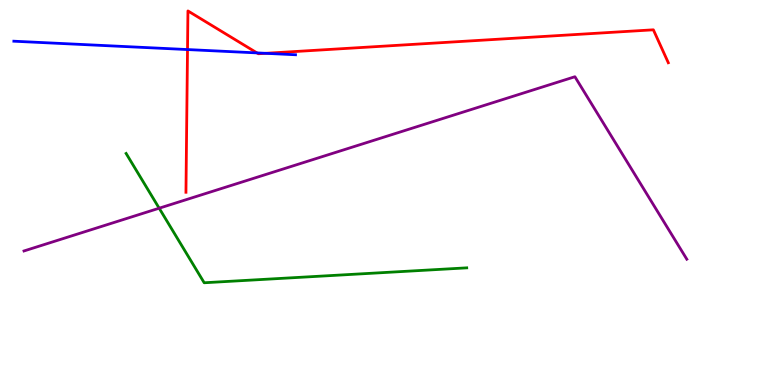[{'lines': ['blue', 'red'], 'intersections': [{'x': 2.42, 'y': 8.71}, {'x': 3.32, 'y': 8.63}, {'x': 3.43, 'y': 8.62}]}, {'lines': ['green', 'red'], 'intersections': []}, {'lines': ['purple', 'red'], 'intersections': []}, {'lines': ['blue', 'green'], 'intersections': []}, {'lines': ['blue', 'purple'], 'intersections': []}, {'lines': ['green', 'purple'], 'intersections': [{'x': 2.05, 'y': 4.59}]}]